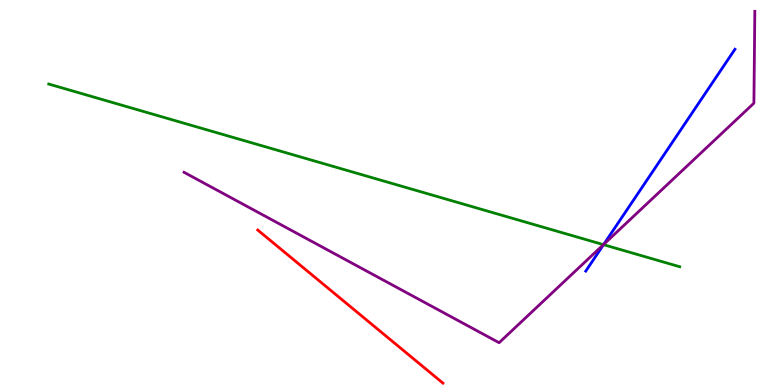[{'lines': ['blue', 'red'], 'intersections': []}, {'lines': ['green', 'red'], 'intersections': []}, {'lines': ['purple', 'red'], 'intersections': []}, {'lines': ['blue', 'green'], 'intersections': [{'x': 7.79, 'y': 3.64}]}, {'lines': ['blue', 'purple'], 'intersections': [{'x': 7.79, 'y': 3.65}]}, {'lines': ['green', 'purple'], 'intersections': [{'x': 7.79, 'y': 3.65}]}]